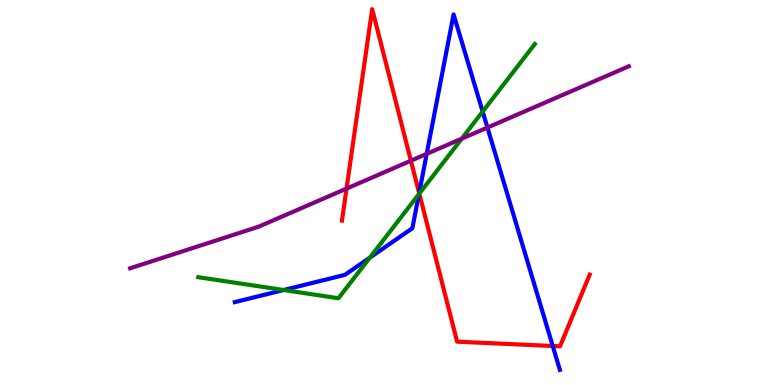[{'lines': ['blue', 'red'], 'intersections': [{'x': 5.41, 'y': 4.99}, {'x': 7.13, 'y': 1.01}]}, {'lines': ['green', 'red'], 'intersections': [{'x': 5.41, 'y': 4.97}]}, {'lines': ['purple', 'red'], 'intersections': [{'x': 4.47, 'y': 5.1}, {'x': 5.3, 'y': 5.83}]}, {'lines': ['blue', 'green'], 'intersections': [{'x': 3.66, 'y': 2.47}, {'x': 4.77, 'y': 3.31}, {'x': 5.41, 'y': 4.96}, {'x': 6.23, 'y': 7.1}]}, {'lines': ['blue', 'purple'], 'intersections': [{'x': 5.51, 'y': 6.0}, {'x': 6.29, 'y': 6.69}]}, {'lines': ['green', 'purple'], 'intersections': [{'x': 5.96, 'y': 6.4}]}]